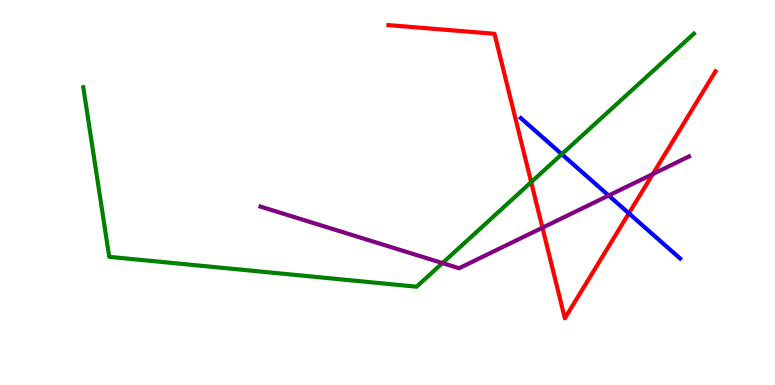[{'lines': ['blue', 'red'], 'intersections': [{'x': 8.11, 'y': 4.46}]}, {'lines': ['green', 'red'], 'intersections': [{'x': 6.85, 'y': 5.27}]}, {'lines': ['purple', 'red'], 'intersections': [{'x': 7.0, 'y': 4.09}, {'x': 8.42, 'y': 5.48}]}, {'lines': ['blue', 'green'], 'intersections': [{'x': 7.25, 'y': 5.99}]}, {'lines': ['blue', 'purple'], 'intersections': [{'x': 7.85, 'y': 4.92}]}, {'lines': ['green', 'purple'], 'intersections': [{'x': 5.71, 'y': 3.17}]}]